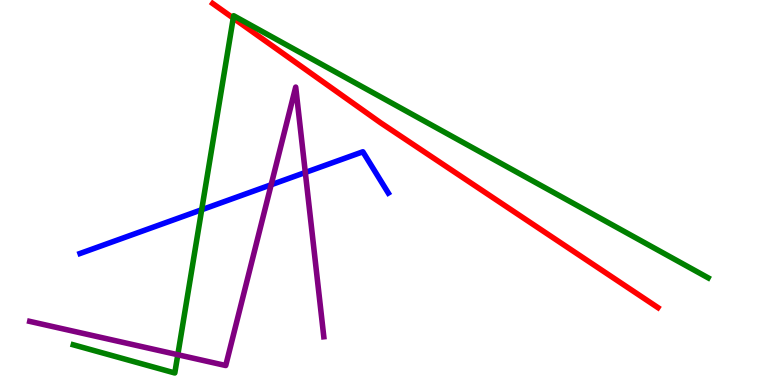[{'lines': ['blue', 'red'], 'intersections': []}, {'lines': ['green', 'red'], 'intersections': [{'x': 3.01, 'y': 9.53}]}, {'lines': ['purple', 'red'], 'intersections': []}, {'lines': ['blue', 'green'], 'intersections': [{'x': 2.6, 'y': 4.55}]}, {'lines': ['blue', 'purple'], 'intersections': [{'x': 3.5, 'y': 5.2}, {'x': 3.94, 'y': 5.52}]}, {'lines': ['green', 'purple'], 'intersections': [{'x': 2.29, 'y': 0.786}]}]